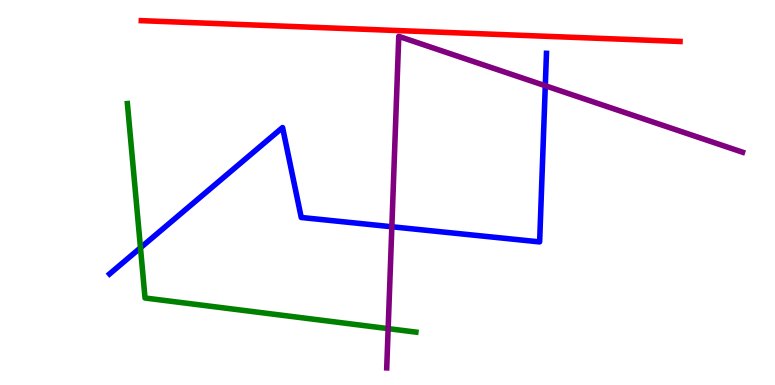[{'lines': ['blue', 'red'], 'intersections': []}, {'lines': ['green', 'red'], 'intersections': []}, {'lines': ['purple', 'red'], 'intersections': []}, {'lines': ['blue', 'green'], 'intersections': [{'x': 1.81, 'y': 3.56}]}, {'lines': ['blue', 'purple'], 'intersections': [{'x': 5.06, 'y': 4.11}, {'x': 7.04, 'y': 7.77}]}, {'lines': ['green', 'purple'], 'intersections': [{'x': 5.01, 'y': 1.46}]}]